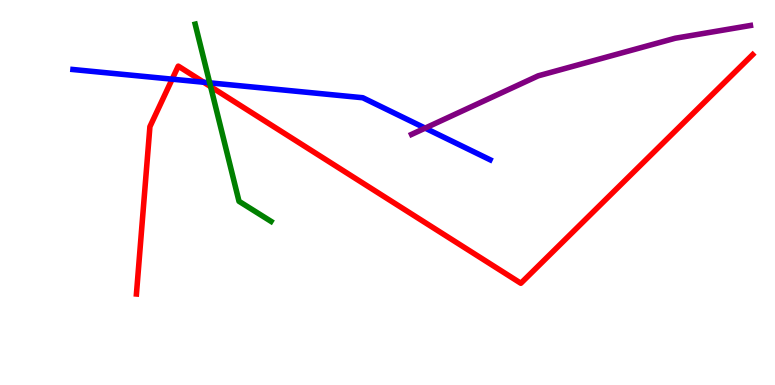[{'lines': ['blue', 'red'], 'intersections': [{'x': 2.22, 'y': 7.94}, {'x': 2.63, 'y': 7.86}]}, {'lines': ['green', 'red'], 'intersections': [{'x': 2.72, 'y': 7.75}]}, {'lines': ['purple', 'red'], 'intersections': []}, {'lines': ['blue', 'green'], 'intersections': [{'x': 2.71, 'y': 7.85}]}, {'lines': ['blue', 'purple'], 'intersections': [{'x': 5.49, 'y': 6.67}]}, {'lines': ['green', 'purple'], 'intersections': []}]